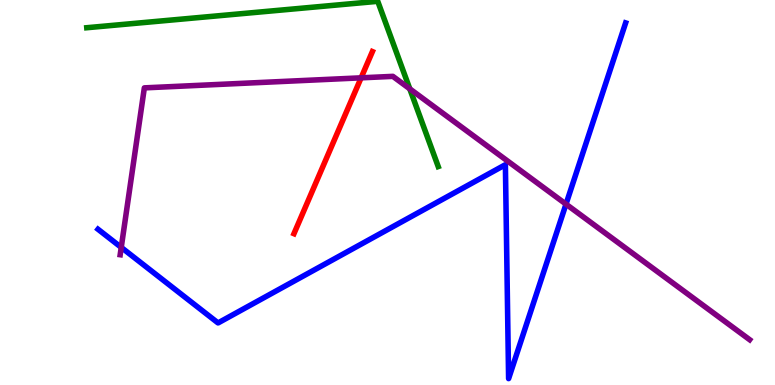[{'lines': ['blue', 'red'], 'intersections': []}, {'lines': ['green', 'red'], 'intersections': []}, {'lines': ['purple', 'red'], 'intersections': [{'x': 4.66, 'y': 7.98}]}, {'lines': ['blue', 'green'], 'intersections': []}, {'lines': ['blue', 'purple'], 'intersections': [{'x': 1.56, 'y': 3.57}, {'x': 7.3, 'y': 4.7}]}, {'lines': ['green', 'purple'], 'intersections': [{'x': 5.29, 'y': 7.69}]}]